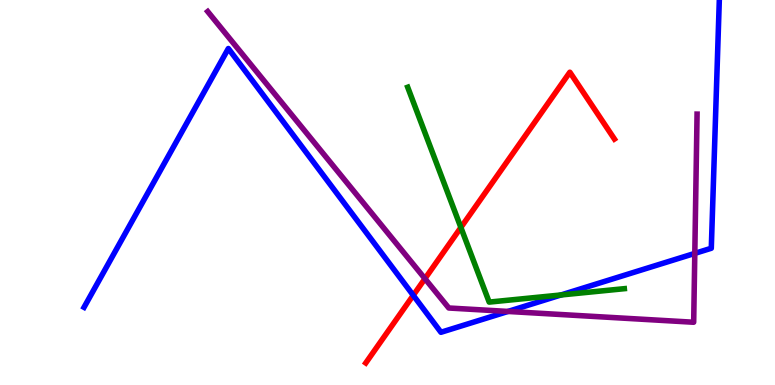[{'lines': ['blue', 'red'], 'intersections': [{'x': 5.33, 'y': 2.33}]}, {'lines': ['green', 'red'], 'intersections': [{'x': 5.95, 'y': 4.09}]}, {'lines': ['purple', 'red'], 'intersections': [{'x': 5.48, 'y': 2.76}]}, {'lines': ['blue', 'green'], 'intersections': [{'x': 7.24, 'y': 2.34}]}, {'lines': ['blue', 'purple'], 'intersections': [{'x': 6.55, 'y': 1.91}, {'x': 8.97, 'y': 3.42}]}, {'lines': ['green', 'purple'], 'intersections': []}]